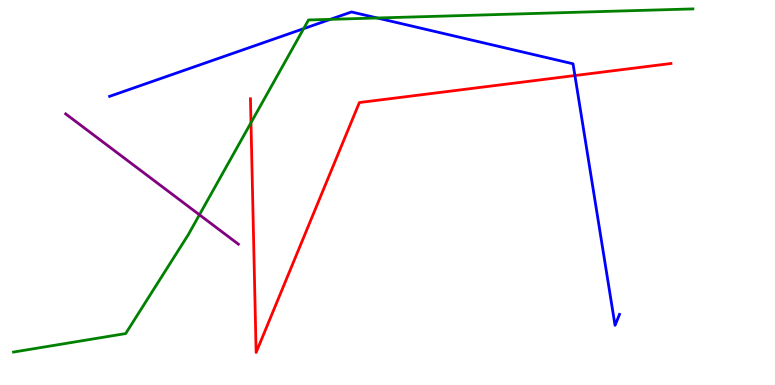[{'lines': ['blue', 'red'], 'intersections': [{'x': 7.42, 'y': 8.04}]}, {'lines': ['green', 'red'], 'intersections': [{'x': 3.24, 'y': 6.81}]}, {'lines': ['purple', 'red'], 'intersections': []}, {'lines': ['blue', 'green'], 'intersections': [{'x': 3.92, 'y': 9.26}, {'x': 4.26, 'y': 9.5}, {'x': 4.87, 'y': 9.53}]}, {'lines': ['blue', 'purple'], 'intersections': []}, {'lines': ['green', 'purple'], 'intersections': [{'x': 2.57, 'y': 4.42}]}]